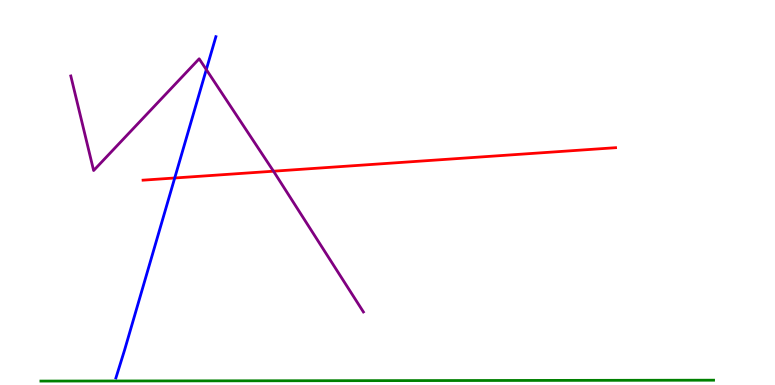[{'lines': ['blue', 'red'], 'intersections': [{'x': 2.25, 'y': 5.38}]}, {'lines': ['green', 'red'], 'intersections': []}, {'lines': ['purple', 'red'], 'intersections': [{'x': 3.53, 'y': 5.55}]}, {'lines': ['blue', 'green'], 'intersections': []}, {'lines': ['blue', 'purple'], 'intersections': [{'x': 2.66, 'y': 8.19}]}, {'lines': ['green', 'purple'], 'intersections': []}]